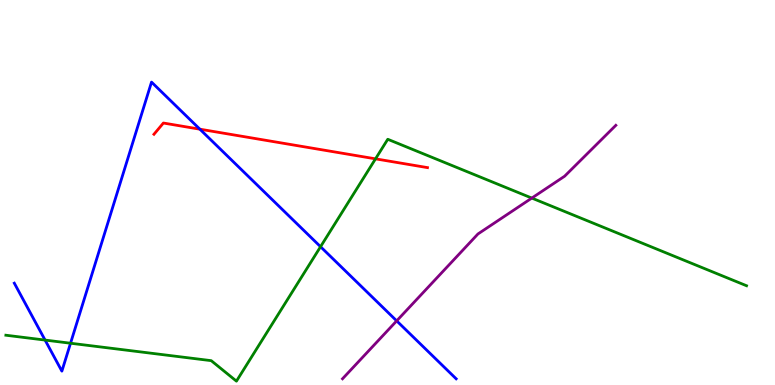[{'lines': ['blue', 'red'], 'intersections': [{'x': 2.58, 'y': 6.64}]}, {'lines': ['green', 'red'], 'intersections': [{'x': 4.85, 'y': 5.87}]}, {'lines': ['purple', 'red'], 'intersections': []}, {'lines': ['blue', 'green'], 'intersections': [{'x': 0.582, 'y': 1.17}, {'x': 0.91, 'y': 1.08}, {'x': 4.14, 'y': 3.59}]}, {'lines': ['blue', 'purple'], 'intersections': [{'x': 5.12, 'y': 1.67}]}, {'lines': ['green', 'purple'], 'intersections': [{'x': 6.86, 'y': 4.86}]}]